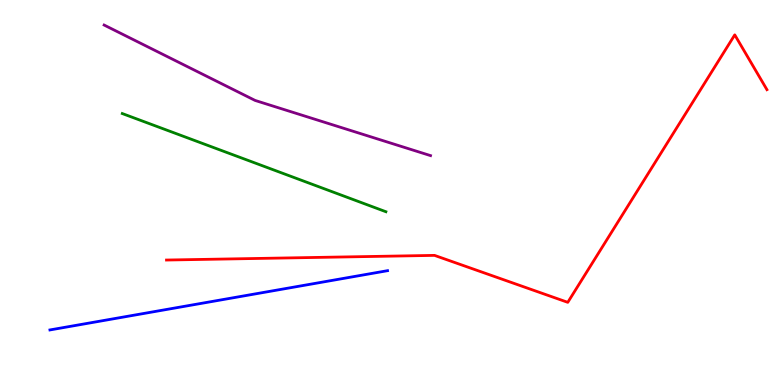[{'lines': ['blue', 'red'], 'intersections': []}, {'lines': ['green', 'red'], 'intersections': []}, {'lines': ['purple', 'red'], 'intersections': []}, {'lines': ['blue', 'green'], 'intersections': []}, {'lines': ['blue', 'purple'], 'intersections': []}, {'lines': ['green', 'purple'], 'intersections': []}]